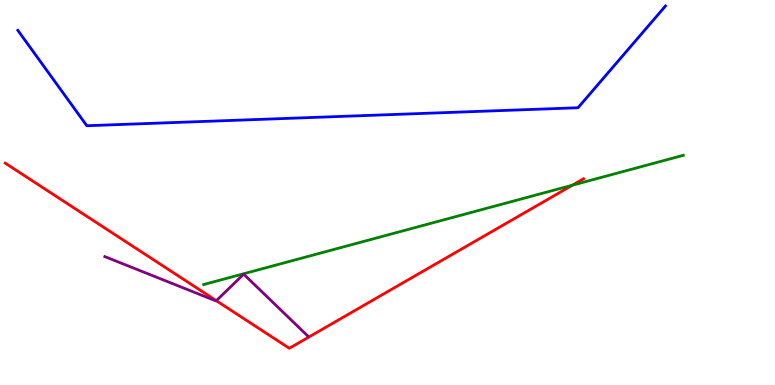[{'lines': ['blue', 'red'], 'intersections': []}, {'lines': ['green', 'red'], 'intersections': [{'x': 7.38, 'y': 5.19}]}, {'lines': ['purple', 'red'], 'intersections': [{'x': 2.79, 'y': 2.19}]}, {'lines': ['blue', 'green'], 'intersections': []}, {'lines': ['blue', 'purple'], 'intersections': []}, {'lines': ['green', 'purple'], 'intersections': []}]